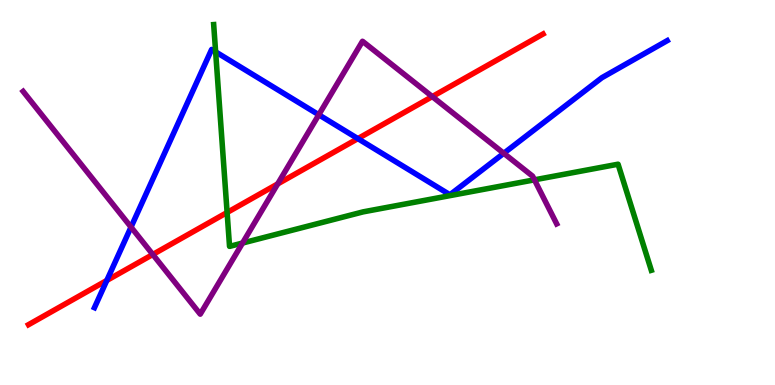[{'lines': ['blue', 'red'], 'intersections': [{'x': 1.38, 'y': 2.72}, {'x': 4.62, 'y': 6.4}]}, {'lines': ['green', 'red'], 'intersections': [{'x': 2.93, 'y': 4.48}]}, {'lines': ['purple', 'red'], 'intersections': [{'x': 1.97, 'y': 3.39}, {'x': 3.58, 'y': 5.22}, {'x': 5.58, 'y': 7.49}]}, {'lines': ['blue', 'green'], 'intersections': [{'x': 2.78, 'y': 8.65}]}, {'lines': ['blue', 'purple'], 'intersections': [{'x': 1.69, 'y': 4.1}, {'x': 4.11, 'y': 7.02}, {'x': 6.5, 'y': 6.02}]}, {'lines': ['green', 'purple'], 'intersections': [{'x': 3.13, 'y': 3.69}, {'x': 6.9, 'y': 5.33}]}]